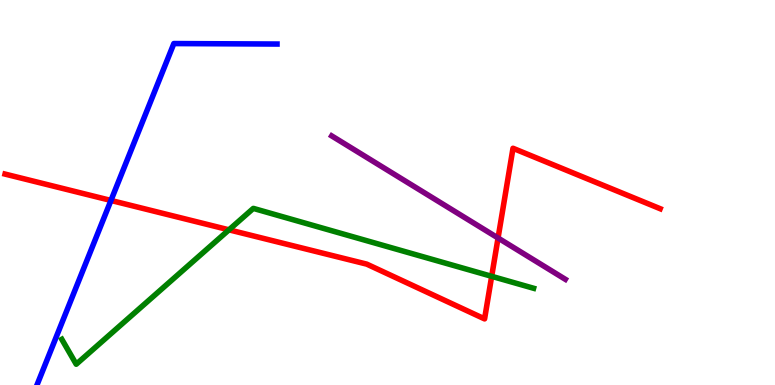[{'lines': ['blue', 'red'], 'intersections': [{'x': 1.43, 'y': 4.79}]}, {'lines': ['green', 'red'], 'intersections': [{'x': 2.95, 'y': 4.03}, {'x': 6.34, 'y': 2.82}]}, {'lines': ['purple', 'red'], 'intersections': [{'x': 6.43, 'y': 3.82}]}, {'lines': ['blue', 'green'], 'intersections': []}, {'lines': ['blue', 'purple'], 'intersections': []}, {'lines': ['green', 'purple'], 'intersections': []}]